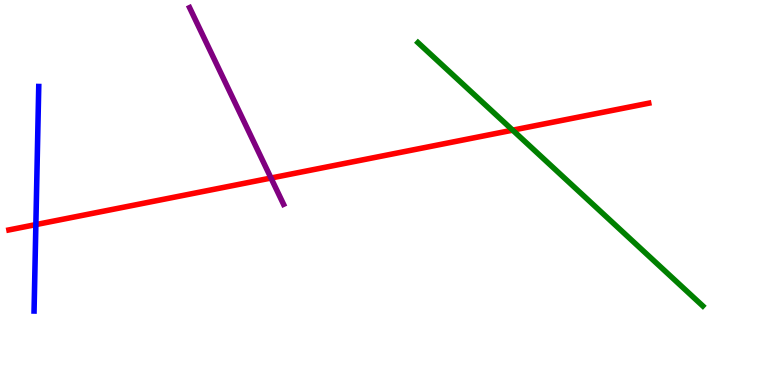[{'lines': ['blue', 'red'], 'intersections': [{'x': 0.463, 'y': 4.17}]}, {'lines': ['green', 'red'], 'intersections': [{'x': 6.61, 'y': 6.62}]}, {'lines': ['purple', 'red'], 'intersections': [{'x': 3.5, 'y': 5.38}]}, {'lines': ['blue', 'green'], 'intersections': []}, {'lines': ['blue', 'purple'], 'intersections': []}, {'lines': ['green', 'purple'], 'intersections': []}]